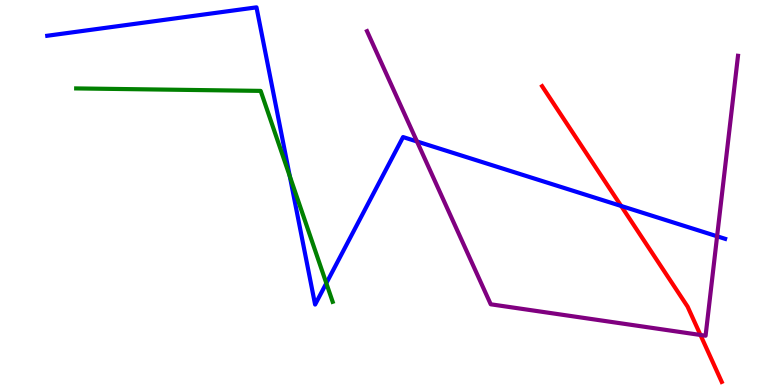[{'lines': ['blue', 'red'], 'intersections': [{'x': 8.01, 'y': 4.65}]}, {'lines': ['green', 'red'], 'intersections': []}, {'lines': ['purple', 'red'], 'intersections': [{'x': 9.04, 'y': 1.3}]}, {'lines': ['blue', 'green'], 'intersections': [{'x': 3.74, 'y': 5.42}, {'x': 4.21, 'y': 2.64}]}, {'lines': ['blue', 'purple'], 'intersections': [{'x': 5.38, 'y': 6.33}, {'x': 9.25, 'y': 3.86}]}, {'lines': ['green', 'purple'], 'intersections': []}]